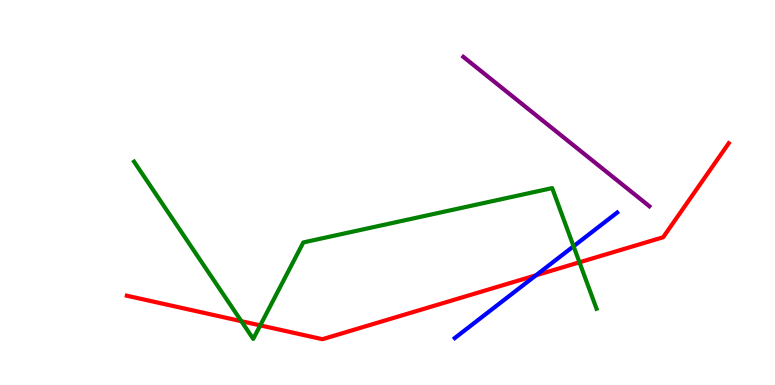[{'lines': ['blue', 'red'], 'intersections': [{'x': 6.92, 'y': 2.85}]}, {'lines': ['green', 'red'], 'intersections': [{'x': 3.11, 'y': 1.66}, {'x': 3.36, 'y': 1.55}, {'x': 7.48, 'y': 3.19}]}, {'lines': ['purple', 'red'], 'intersections': []}, {'lines': ['blue', 'green'], 'intersections': [{'x': 7.4, 'y': 3.6}]}, {'lines': ['blue', 'purple'], 'intersections': []}, {'lines': ['green', 'purple'], 'intersections': []}]